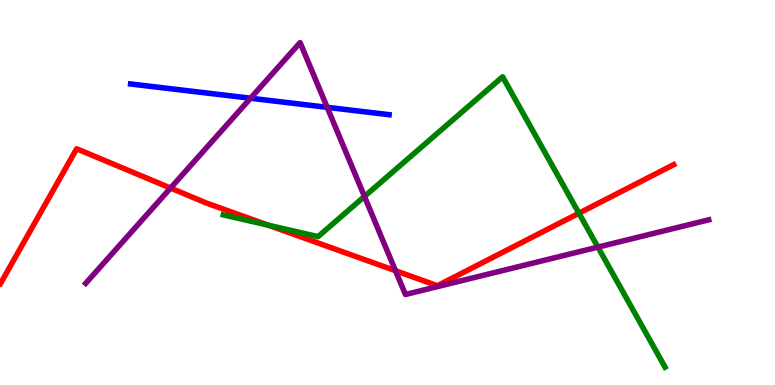[{'lines': ['blue', 'red'], 'intersections': []}, {'lines': ['green', 'red'], 'intersections': [{'x': 3.46, 'y': 4.15}, {'x': 7.47, 'y': 4.46}]}, {'lines': ['purple', 'red'], 'intersections': [{'x': 2.2, 'y': 5.12}, {'x': 5.1, 'y': 2.97}]}, {'lines': ['blue', 'green'], 'intersections': []}, {'lines': ['blue', 'purple'], 'intersections': [{'x': 3.23, 'y': 7.45}, {'x': 4.22, 'y': 7.21}]}, {'lines': ['green', 'purple'], 'intersections': [{'x': 4.7, 'y': 4.9}, {'x': 7.71, 'y': 3.58}]}]